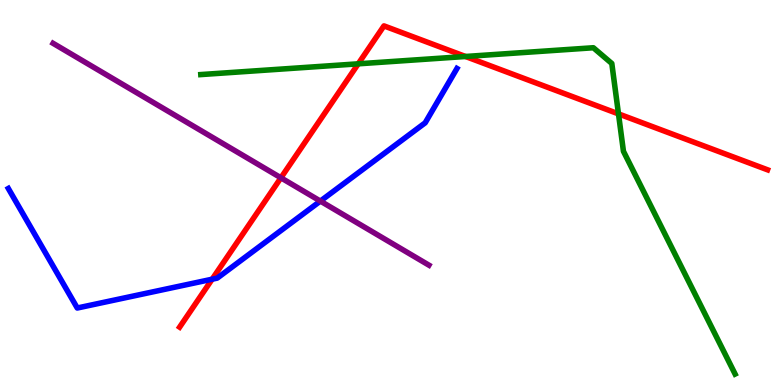[{'lines': ['blue', 'red'], 'intersections': [{'x': 2.74, 'y': 2.75}]}, {'lines': ['green', 'red'], 'intersections': [{'x': 4.62, 'y': 8.34}, {'x': 6.01, 'y': 8.53}, {'x': 7.98, 'y': 7.04}]}, {'lines': ['purple', 'red'], 'intersections': [{'x': 3.62, 'y': 5.38}]}, {'lines': ['blue', 'green'], 'intersections': []}, {'lines': ['blue', 'purple'], 'intersections': [{'x': 4.13, 'y': 4.78}]}, {'lines': ['green', 'purple'], 'intersections': []}]